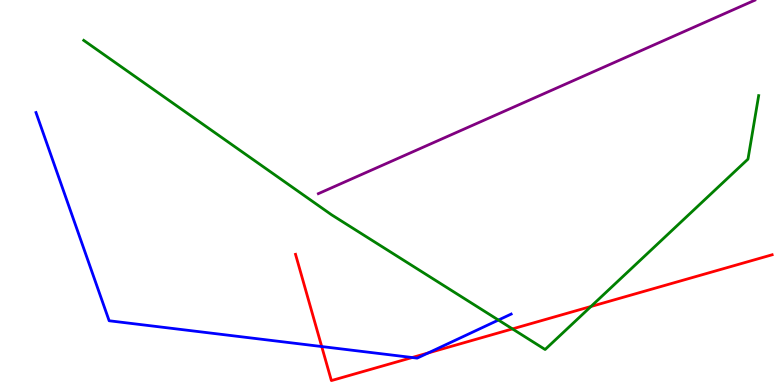[{'lines': ['blue', 'red'], 'intersections': [{'x': 4.15, 'y': 0.999}, {'x': 5.32, 'y': 0.714}, {'x': 5.53, 'y': 0.833}]}, {'lines': ['green', 'red'], 'intersections': [{'x': 6.61, 'y': 1.46}, {'x': 7.63, 'y': 2.04}]}, {'lines': ['purple', 'red'], 'intersections': []}, {'lines': ['blue', 'green'], 'intersections': [{'x': 6.43, 'y': 1.69}]}, {'lines': ['blue', 'purple'], 'intersections': []}, {'lines': ['green', 'purple'], 'intersections': []}]